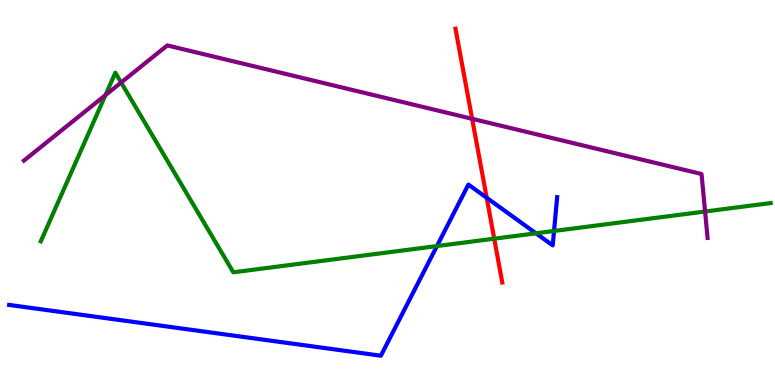[{'lines': ['blue', 'red'], 'intersections': [{'x': 6.28, 'y': 4.86}]}, {'lines': ['green', 'red'], 'intersections': [{'x': 6.38, 'y': 3.8}]}, {'lines': ['purple', 'red'], 'intersections': [{'x': 6.09, 'y': 6.91}]}, {'lines': ['blue', 'green'], 'intersections': [{'x': 5.64, 'y': 3.61}, {'x': 6.92, 'y': 3.94}, {'x': 7.15, 'y': 4.0}]}, {'lines': ['blue', 'purple'], 'intersections': []}, {'lines': ['green', 'purple'], 'intersections': [{'x': 1.36, 'y': 7.53}, {'x': 1.56, 'y': 7.86}, {'x': 9.1, 'y': 4.51}]}]